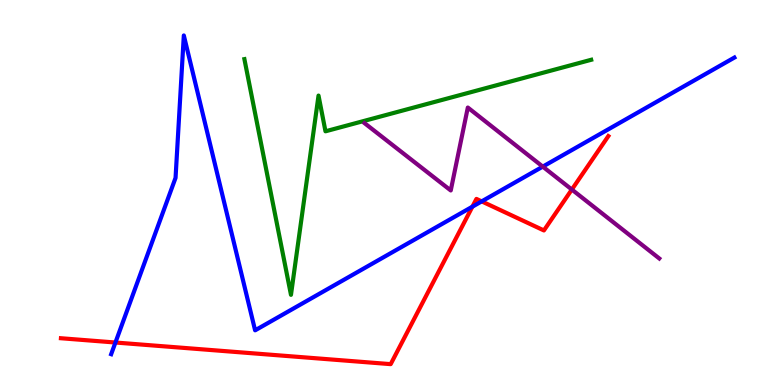[{'lines': ['blue', 'red'], 'intersections': [{'x': 1.49, 'y': 1.1}, {'x': 6.1, 'y': 4.63}, {'x': 6.22, 'y': 4.77}]}, {'lines': ['green', 'red'], 'intersections': []}, {'lines': ['purple', 'red'], 'intersections': [{'x': 7.38, 'y': 5.08}]}, {'lines': ['blue', 'green'], 'intersections': []}, {'lines': ['blue', 'purple'], 'intersections': [{'x': 7.0, 'y': 5.67}]}, {'lines': ['green', 'purple'], 'intersections': []}]